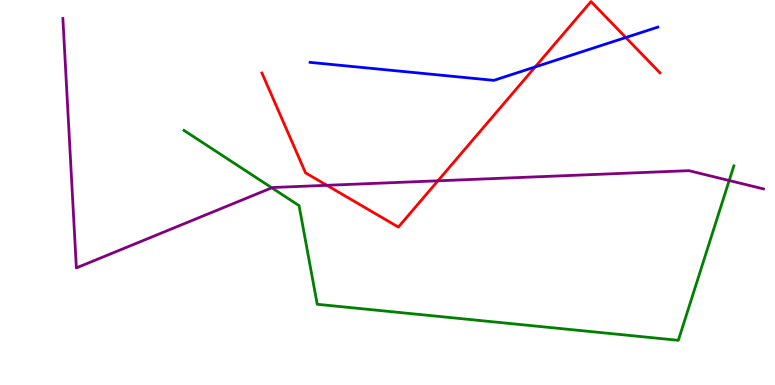[{'lines': ['blue', 'red'], 'intersections': [{'x': 6.91, 'y': 8.26}, {'x': 8.07, 'y': 9.03}]}, {'lines': ['green', 'red'], 'intersections': []}, {'lines': ['purple', 'red'], 'intersections': [{'x': 4.22, 'y': 5.19}, {'x': 5.65, 'y': 5.3}]}, {'lines': ['blue', 'green'], 'intersections': []}, {'lines': ['blue', 'purple'], 'intersections': []}, {'lines': ['green', 'purple'], 'intersections': [{'x': 3.51, 'y': 5.12}, {'x': 9.41, 'y': 5.31}]}]